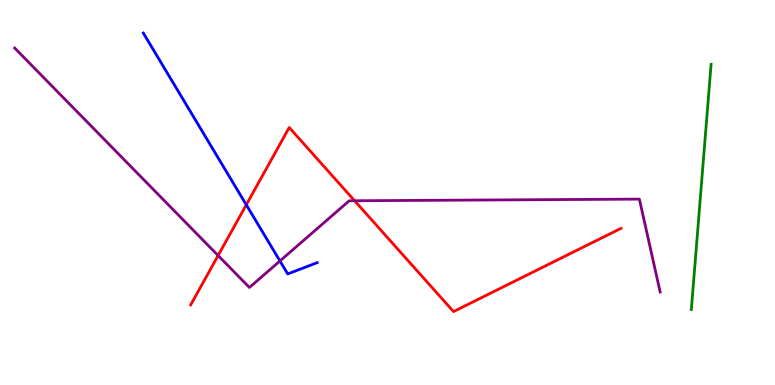[{'lines': ['blue', 'red'], 'intersections': [{'x': 3.18, 'y': 4.68}]}, {'lines': ['green', 'red'], 'intersections': []}, {'lines': ['purple', 'red'], 'intersections': [{'x': 2.81, 'y': 3.36}, {'x': 4.58, 'y': 4.79}]}, {'lines': ['blue', 'green'], 'intersections': []}, {'lines': ['blue', 'purple'], 'intersections': [{'x': 3.61, 'y': 3.22}]}, {'lines': ['green', 'purple'], 'intersections': []}]